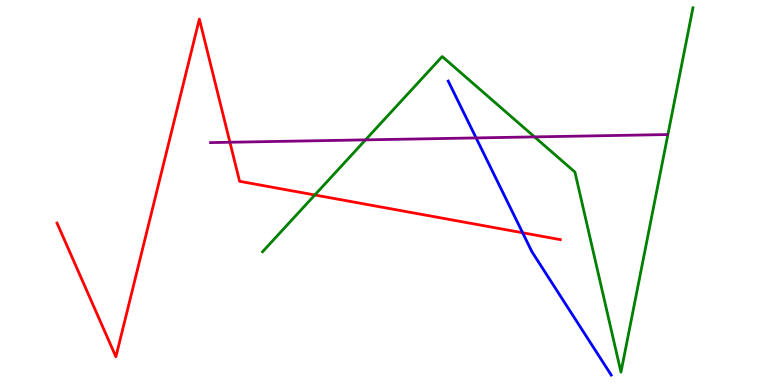[{'lines': ['blue', 'red'], 'intersections': [{'x': 6.74, 'y': 3.95}]}, {'lines': ['green', 'red'], 'intersections': [{'x': 4.06, 'y': 4.94}]}, {'lines': ['purple', 'red'], 'intersections': [{'x': 2.97, 'y': 6.3}]}, {'lines': ['blue', 'green'], 'intersections': []}, {'lines': ['blue', 'purple'], 'intersections': [{'x': 6.14, 'y': 6.42}]}, {'lines': ['green', 'purple'], 'intersections': [{'x': 4.72, 'y': 6.37}, {'x': 6.9, 'y': 6.44}]}]